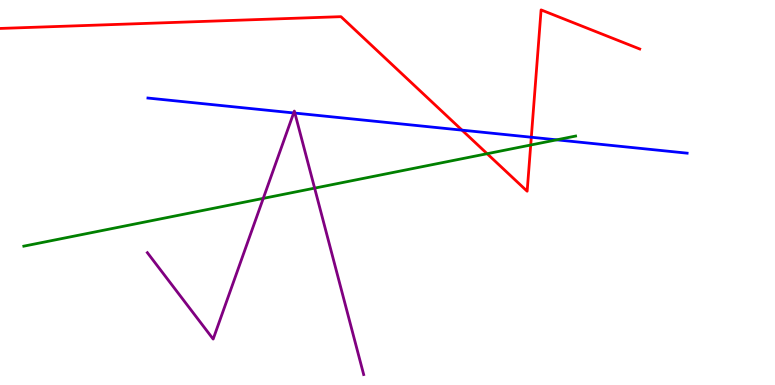[{'lines': ['blue', 'red'], 'intersections': [{'x': 5.96, 'y': 6.62}, {'x': 6.86, 'y': 6.44}]}, {'lines': ['green', 'red'], 'intersections': [{'x': 6.29, 'y': 6.01}, {'x': 6.85, 'y': 6.23}]}, {'lines': ['purple', 'red'], 'intersections': []}, {'lines': ['blue', 'green'], 'intersections': [{'x': 7.18, 'y': 6.37}]}, {'lines': ['blue', 'purple'], 'intersections': [{'x': 3.79, 'y': 7.07}, {'x': 3.8, 'y': 7.06}]}, {'lines': ['green', 'purple'], 'intersections': [{'x': 3.4, 'y': 4.85}, {'x': 4.06, 'y': 5.11}]}]